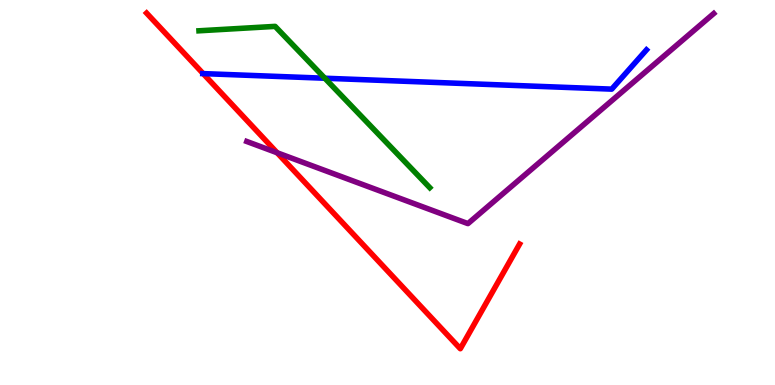[{'lines': ['blue', 'red'], 'intersections': [{'x': 2.62, 'y': 8.09}]}, {'lines': ['green', 'red'], 'intersections': []}, {'lines': ['purple', 'red'], 'intersections': [{'x': 3.58, 'y': 6.03}]}, {'lines': ['blue', 'green'], 'intersections': [{'x': 4.19, 'y': 7.97}]}, {'lines': ['blue', 'purple'], 'intersections': []}, {'lines': ['green', 'purple'], 'intersections': []}]